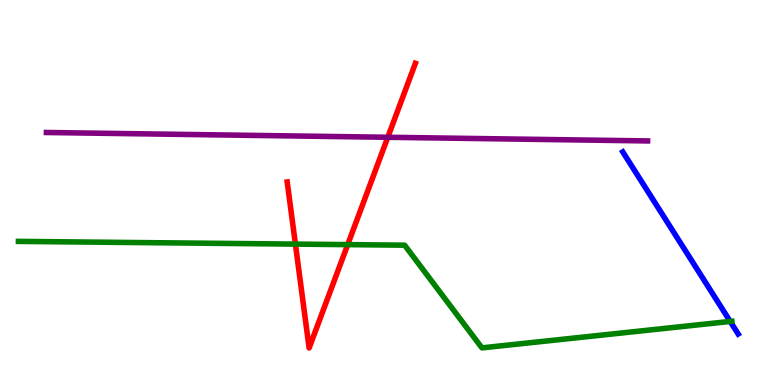[{'lines': ['blue', 'red'], 'intersections': []}, {'lines': ['green', 'red'], 'intersections': [{'x': 3.81, 'y': 3.66}, {'x': 4.49, 'y': 3.65}]}, {'lines': ['purple', 'red'], 'intersections': [{'x': 5.0, 'y': 6.43}]}, {'lines': ['blue', 'green'], 'intersections': [{'x': 9.42, 'y': 1.65}]}, {'lines': ['blue', 'purple'], 'intersections': []}, {'lines': ['green', 'purple'], 'intersections': []}]